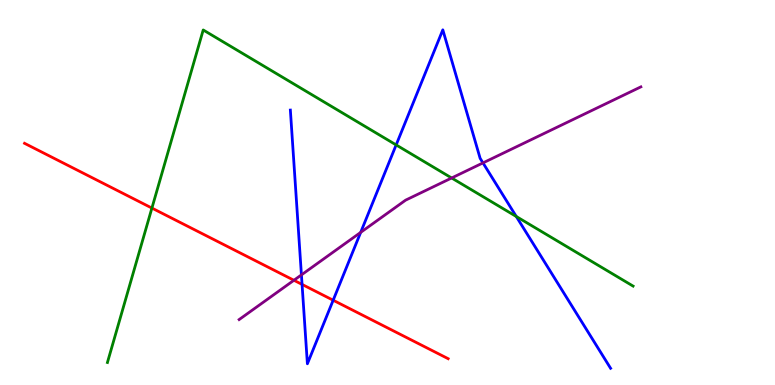[{'lines': ['blue', 'red'], 'intersections': [{'x': 3.9, 'y': 2.61}, {'x': 4.3, 'y': 2.2}]}, {'lines': ['green', 'red'], 'intersections': [{'x': 1.96, 'y': 4.6}]}, {'lines': ['purple', 'red'], 'intersections': [{'x': 3.79, 'y': 2.72}]}, {'lines': ['blue', 'green'], 'intersections': [{'x': 5.11, 'y': 6.24}, {'x': 6.66, 'y': 4.38}]}, {'lines': ['blue', 'purple'], 'intersections': [{'x': 3.89, 'y': 2.86}, {'x': 4.65, 'y': 3.96}, {'x': 6.23, 'y': 5.77}]}, {'lines': ['green', 'purple'], 'intersections': [{'x': 5.83, 'y': 5.38}]}]